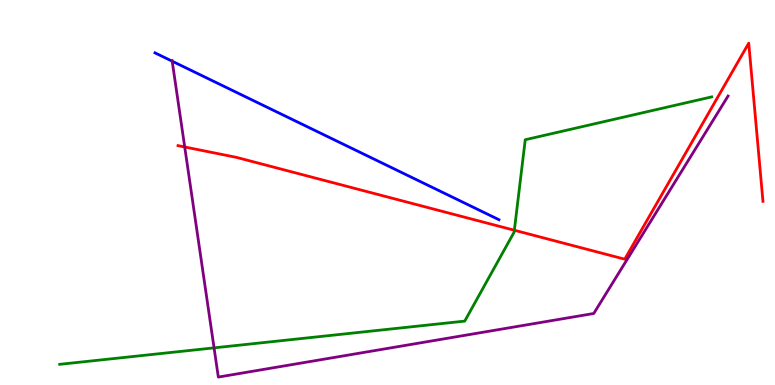[{'lines': ['blue', 'red'], 'intersections': []}, {'lines': ['green', 'red'], 'intersections': [{'x': 6.64, 'y': 4.02}]}, {'lines': ['purple', 'red'], 'intersections': [{'x': 2.38, 'y': 6.18}]}, {'lines': ['blue', 'green'], 'intersections': []}, {'lines': ['blue', 'purple'], 'intersections': [{'x': 2.22, 'y': 8.41}]}, {'lines': ['green', 'purple'], 'intersections': [{'x': 2.76, 'y': 0.965}]}]